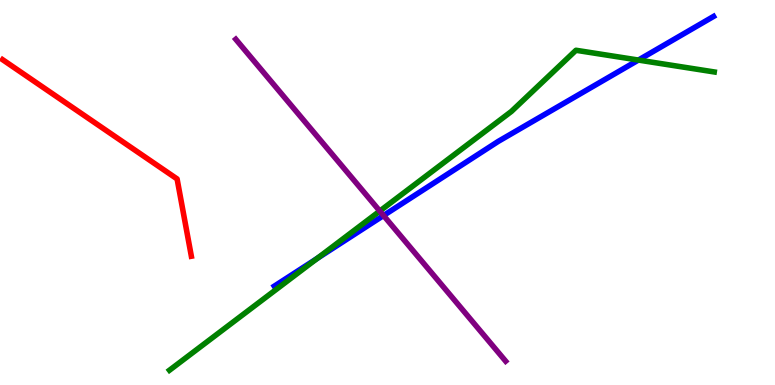[{'lines': ['blue', 'red'], 'intersections': []}, {'lines': ['green', 'red'], 'intersections': []}, {'lines': ['purple', 'red'], 'intersections': []}, {'lines': ['blue', 'green'], 'intersections': [{'x': 4.09, 'y': 3.29}, {'x': 8.24, 'y': 8.44}]}, {'lines': ['blue', 'purple'], 'intersections': [{'x': 4.95, 'y': 4.4}]}, {'lines': ['green', 'purple'], 'intersections': [{'x': 4.9, 'y': 4.52}]}]